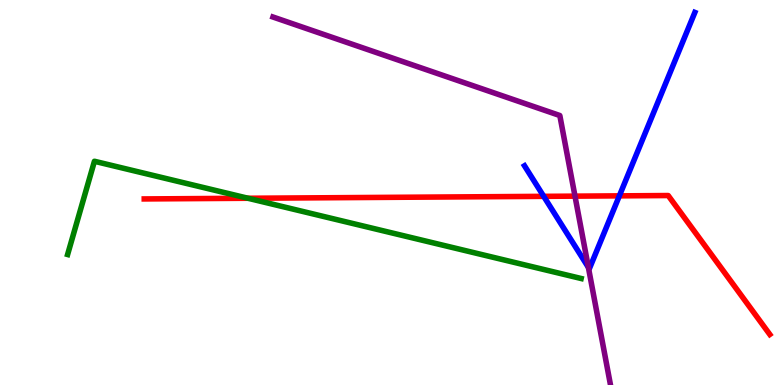[{'lines': ['blue', 'red'], 'intersections': [{'x': 7.02, 'y': 4.9}, {'x': 7.99, 'y': 4.91}]}, {'lines': ['green', 'red'], 'intersections': [{'x': 3.2, 'y': 4.85}]}, {'lines': ['purple', 'red'], 'intersections': [{'x': 7.42, 'y': 4.91}]}, {'lines': ['blue', 'green'], 'intersections': []}, {'lines': ['blue', 'purple'], 'intersections': [{'x': 7.59, 'y': 3.05}]}, {'lines': ['green', 'purple'], 'intersections': []}]